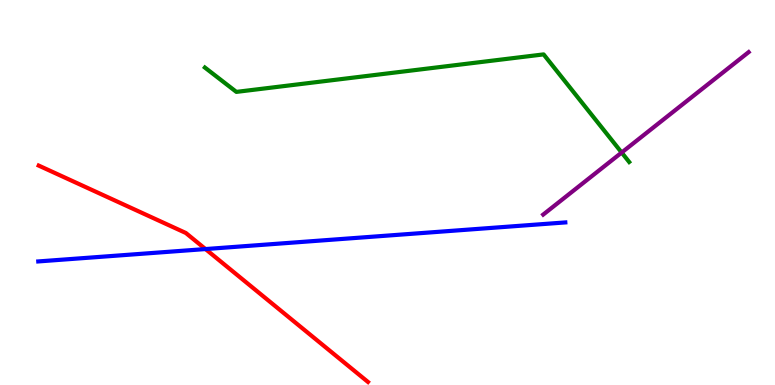[{'lines': ['blue', 'red'], 'intersections': [{'x': 2.65, 'y': 3.53}]}, {'lines': ['green', 'red'], 'intersections': []}, {'lines': ['purple', 'red'], 'intersections': []}, {'lines': ['blue', 'green'], 'intersections': []}, {'lines': ['blue', 'purple'], 'intersections': []}, {'lines': ['green', 'purple'], 'intersections': [{'x': 8.02, 'y': 6.04}]}]